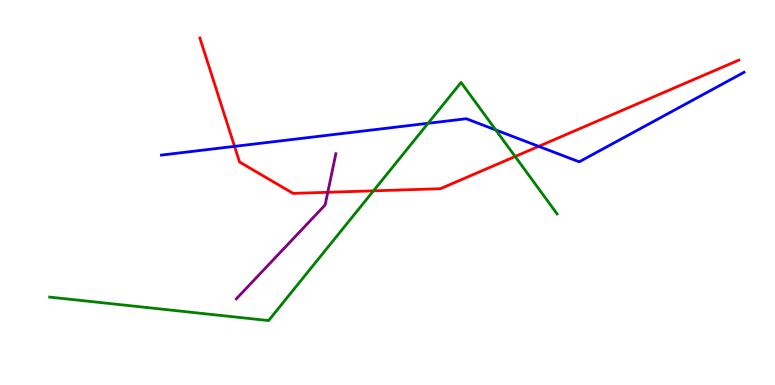[{'lines': ['blue', 'red'], 'intersections': [{'x': 3.03, 'y': 6.2}, {'x': 6.95, 'y': 6.2}]}, {'lines': ['green', 'red'], 'intersections': [{'x': 4.82, 'y': 5.04}, {'x': 6.65, 'y': 5.94}]}, {'lines': ['purple', 'red'], 'intersections': [{'x': 4.23, 'y': 5.01}]}, {'lines': ['blue', 'green'], 'intersections': [{'x': 5.52, 'y': 6.8}, {'x': 6.4, 'y': 6.62}]}, {'lines': ['blue', 'purple'], 'intersections': []}, {'lines': ['green', 'purple'], 'intersections': []}]